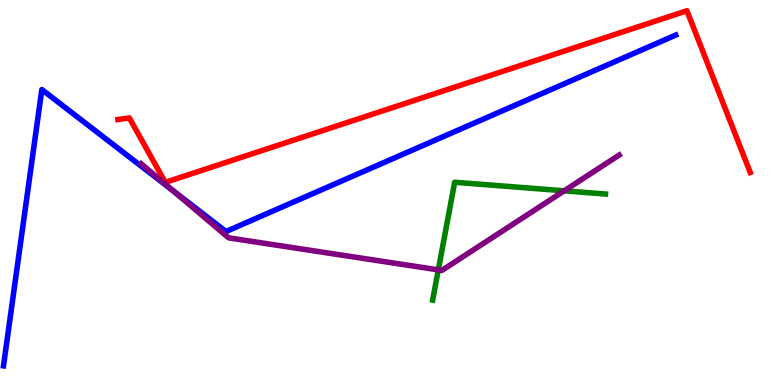[{'lines': ['blue', 'red'], 'intersections': []}, {'lines': ['green', 'red'], 'intersections': []}, {'lines': ['purple', 'red'], 'intersections': []}, {'lines': ['blue', 'green'], 'intersections': []}, {'lines': ['blue', 'purple'], 'intersections': [{'x': 2.22, 'y': 5.07}]}, {'lines': ['green', 'purple'], 'intersections': [{'x': 5.66, 'y': 2.99}, {'x': 7.28, 'y': 5.04}]}]